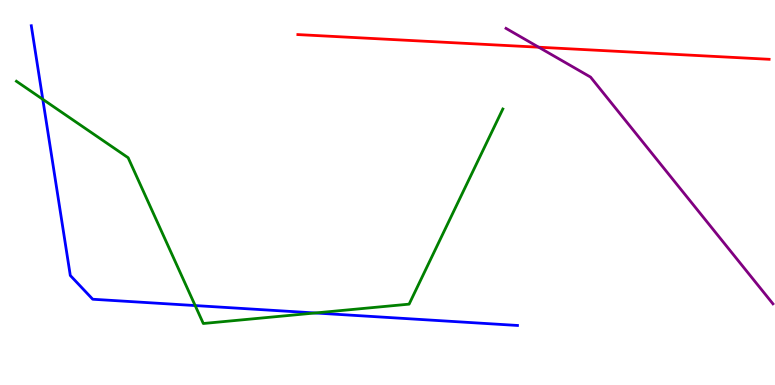[{'lines': ['blue', 'red'], 'intersections': []}, {'lines': ['green', 'red'], 'intersections': []}, {'lines': ['purple', 'red'], 'intersections': [{'x': 6.95, 'y': 8.77}]}, {'lines': ['blue', 'green'], 'intersections': [{'x': 0.552, 'y': 7.42}, {'x': 2.52, 'y': 2.06}, {'x': 4.07, 'y': 1.87}]}, {'lines': ['blue', 'purple'], 'intersections': []}, {'lines': ['green', 'purple'], 'intersections': []}]